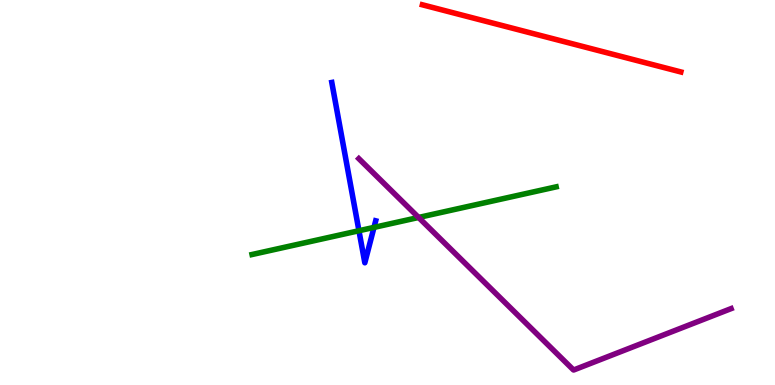[{'lines': ['blue', 'red'], 'intersections': []}, {'lines': ['green', 'red'], 'intersections': []}, {'lines': ['purple', 'red'], 'intersections': []}, {'lines': ['blue', 'green'], 'intersections': [{'x': 4.63, 'y': 4.01}, {'x': 4.83, 'y': 4.09}]}, {'lines': ['blue', 'purple'], 'intersections': []}, {'lines': ['green', 'purple'], 'intersections': [{'x': 5.4, 'y': 4.35}]}]